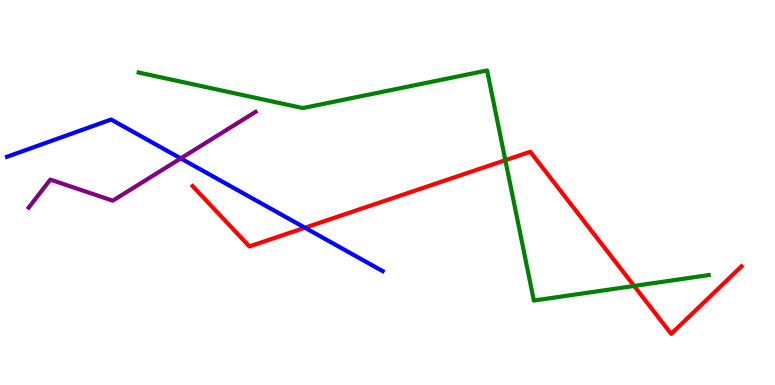[{'lines': ['blue', 'red'], 'intersections': [{'x': 3.93, 'y': 4.09}]}, {'lines': ['green', 'red'], 'intersections': [{'x': 6.52, 'y': 5.84}, {'x': 8.18, 'y': 2.57}]}, {'lines': ['purple', 'red'], 'intersections': []}, {'lines': ['blue', 'green'], 'intersections': []}, {'lines': ['blue', 'purple'], 'intersections': [{'x': 2.33, 'y': 5.89}]}, {'lines': ['green', 'purple'], 'intersections': []}]